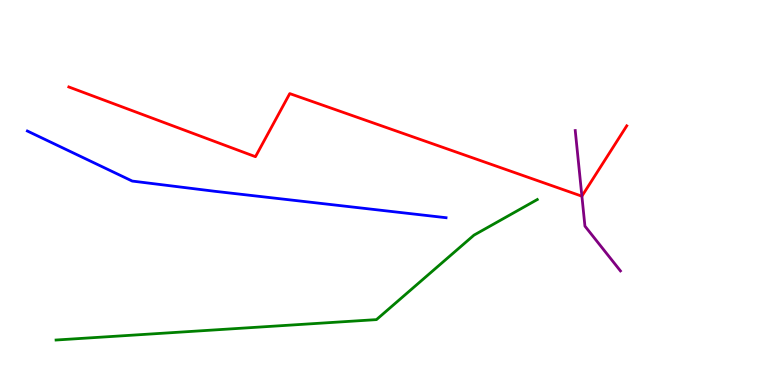[{'lines': ['blue', 'red'], 'intersections': []}, {'lines': ['green', 'red'], 'intersections': []}, {'lines': ['purple', 'red'], 'intersections': [{'x': 7.51, 'y': 4.9}]}, {'lines': ['blue', 'green'], 'intersections': []}, {'lines': ['blue', 'purple'], 'intersections': []}, {'lines': ['green', 'purple'], 'intersections': []}]